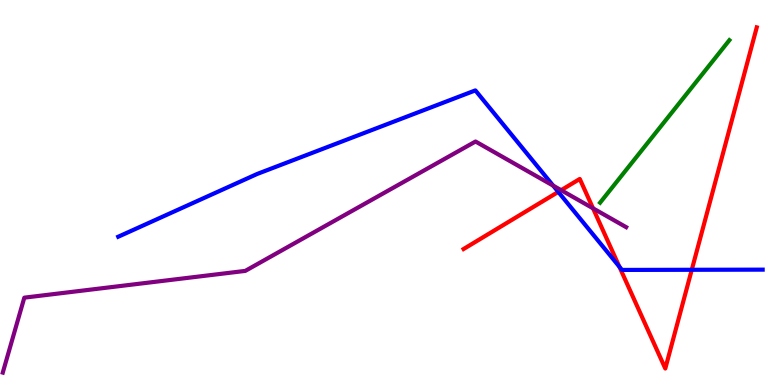[{'lines': ['blue', 'red'], 'intersections': [{'x': 7.2, 'y': 5.02}, {'x': 7.99, 'y': 3.07}, {'x': 8.93, 'y': 2.99}]}, {'lines': ['green', 'red'], 'intersections': []}, {'lines': ['purple', 'red'], 'intersections': [{'x': 7.24, 'y': 5.06}, {'x': 7.65, 'y': 4.59}]}, {'lines': ['blue', 'green'], 'intersections': []}, {'lines': ['blue', 'purple'], 'intersections': [{'x': 7.14, 'y': 5.18}]}, {'lines': ['green', 'purple'], 'intersections': []}]